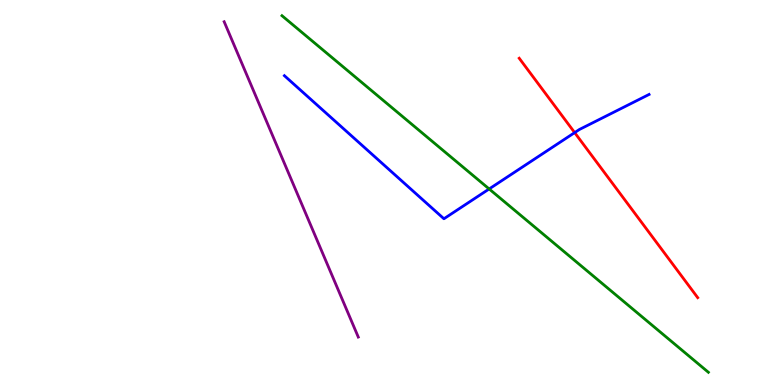[{'lines': ['blue', 'red'], 'intersections': [{'x': 7.42, 'y': 6.56}]}, {'lines': ['green', 'red'], 'intersections': []}, {'lines': ['purple', 'red'], 'intersections': []}, {'lines': ['blue', 'green'], 'intersections': [{'x': 6.31, 'y': 5.09}]}, {'lines': ['blue', 'purple'], 'intersections': []}, {'lines': ['green', 'purple'], 'intersections': []}]